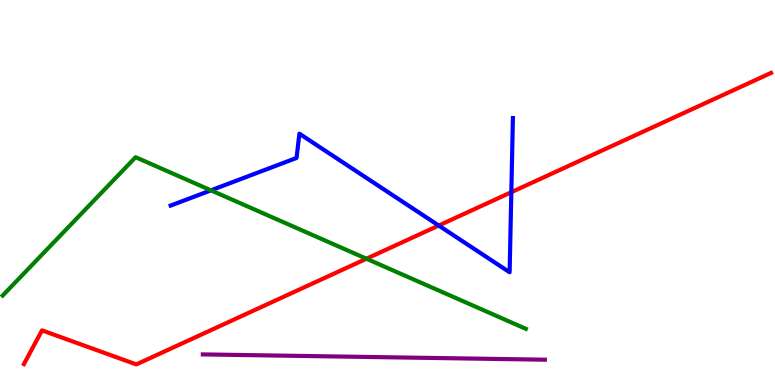[{'lines': ['blue', 'red'], 'intersections': [{'x': 5.66, 'y': 4.14}, {'x': 6.6, 'y': 5.01}]}, {'lines': ['green', 'red'], 'intersections': [{'x': 4.73, 'y': 3.28}]}, {'lines': ['purple', 'red'], 'intersections': []}, {'lines': ['blue', 'green'], 'intersections': [{'x': 2.72, 'y': 5.06}]}, {'lines': ['blue', 'purple'], 'intersections': []}, {'lines': ['green', 'purple'], 'intersections': []}]